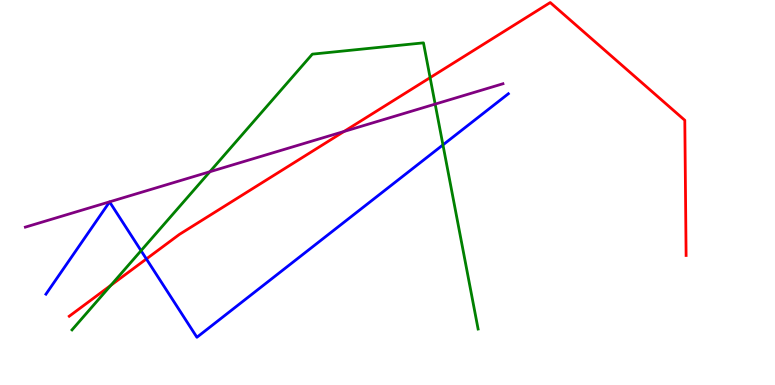[{'lines': ['blue', 'red'], 'intersections': [{'x': 1.89, 'y': 3.27}]}, {'lines': ['green', 'red'], 'intersections': [{'x': 1.43, 'y': 2.59}, {'x': 5.55, 'y': 7.98}]}, {'lines': ['purple', 'red'], 'intersections': [{'x': 4.44, 'y': 6.59}]}, {'lines': ['blue', 'green'], 'intersections': [{'x': 1.82, 'y': 3.49}, {'x': 5.72, 'y': 6.24}]}, {'lines': ['blue', 'purple'], 'intersections': []}, {'lines': ['green', 'purple'], 'intersections': [{'x': 2.71, 'y': 5.54}, {'x': 5.61, 'y': 7.3}]}]